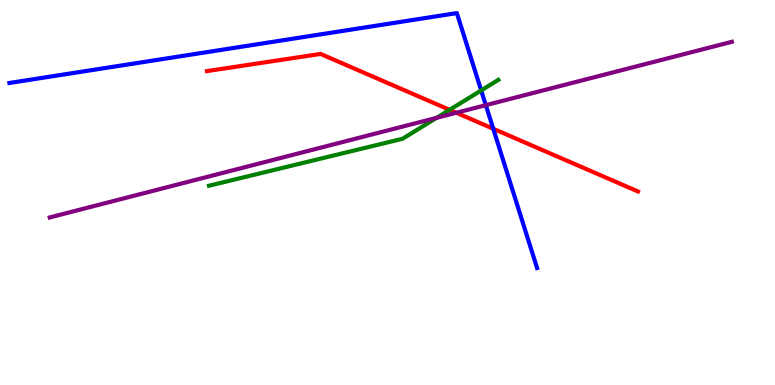[{'lines': ['blue', 'red'], 'intersections': [{'x': 6.36, 'y': 6.66}]}, {'lines': ['green', 'red'], 'intersections': [{'x': 5.8, 'y': 7.15}]}, {'lines': ['purple', 'red'], 'intersections': [{'x': 5.89, 'y': 7.07}]}, {'lines': ['blue', 'green'], 'intersections': [{'x': 6.21, 'y': 7.65}]}, {'lines': ['blue', 'purple'], 'intersections': [{'x': 6.27, 'y': 7.27}]}, {'lines': ['green', 'purple'], 'intersections': [{'x': 5.63, 'y': 6.94}]}]